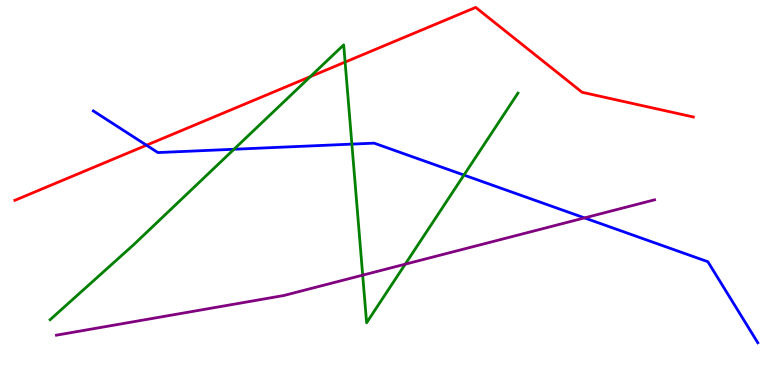[{'lines': ['blue', 'red'], 'intersections': [{'x': 1.89, 'y': 6.23}]}, {'lines': ['green', 'red'], 'intersections': [{'x': 4.0, 'y': 8.01}, {'x': 4.45, 'y': 8.39}]}, {'lines': ['purple', 'red'], 'intersections': []}, {'lines': ['blue', 'green'], 'intersections': [{'x': 3.02, 'y': 6.12}, {'x': 4.54, 'y': 6.26}, {'x': 5.99, 'y': 5.45}]}, {'lines': ['blue', 'purple'], 'intersections': [{'x': 7.54, 'y': 4.34}]}, {'lines': ['green', 'purple'], 'intersections': [{'x': 4.68, 'y': 2.85}, {'x': 5.23, 'y': 3.14}]}]